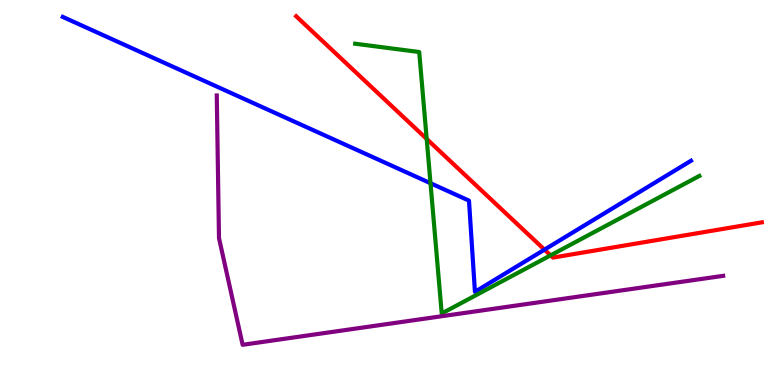[{'lines': ['blue', 'red'], 'intersections': [{'x': 7.03, 'y': 3.52}]}, {'lines': ['green', 'red'], 'intersections': [{'x': 5.51, 'y': 6.39}, {'x': 7.1, 'y': 3.37}]}, {'lines': ['purple', 'red'], 'intersections': []}, {'lines': ['blue', 'green'], 'intersections': [{'x': 5.55, 'y': 5.24}]}, {'lines': ['blue', 'purple'], 'intersections': []}, {'lines': ['green', 'purple'], 'intersections': []}]